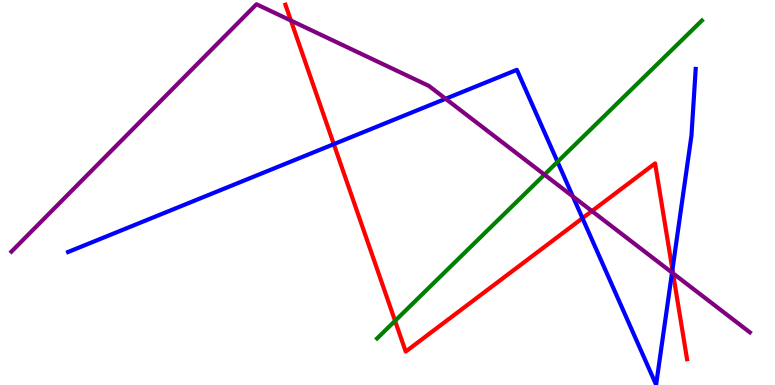[{'lines': ['blue', 'red'], 'intersections': [{'x': 4.31, 'y': 6.26}, {'x': 7.52, 'y': 4.33}, {'x': 8.68, 'y': 2.99}]}, {'lines': ['green', 'red'], 'intersections': [{'x': 5.1, 'y': 1.67}]}, {'lines': ['purple', 'red'], 'intersections': [{'x': 3.75, 'y': 9.47}, {'x': 7.64, 'y': 4.52}, {'x': 8.68, 'y': 2.9}]}, {'lines': ['blue', 'green'], 'intersections': [{'x': 7.19, 'y': 5.8}]}, {'lines': ['blue', 'purple'], 'intersections': [{'x': 5.75, 'y': 7.43}, {'x': 7.39, 'y': 4.9}, {'x': 8.67, 'y': 2.92}]}, {'lines': ['green', 'purple'], 'intersections': [{'x': 7.03, 'y': 5.46}]}]